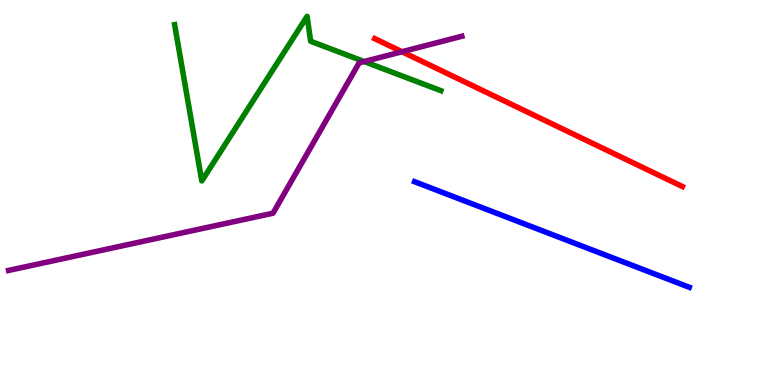[{'lines': ['blue', 'red'], 'intersections': []}, {'lines': ['green', 'red'], 'intersections': []}, {'lines': ['purple', 'red'], 'intersections': [{'x': 5.19, 'y': 8.66}]}, {'lines': ['blue', 'green'], 'intersections': []}, {'lines': ['blue', 'purple'], 'intersections': []}, {'lines': ['green', 'purple'], 'intersections': [{'x': 4.7, 'y': 8.4}]}]